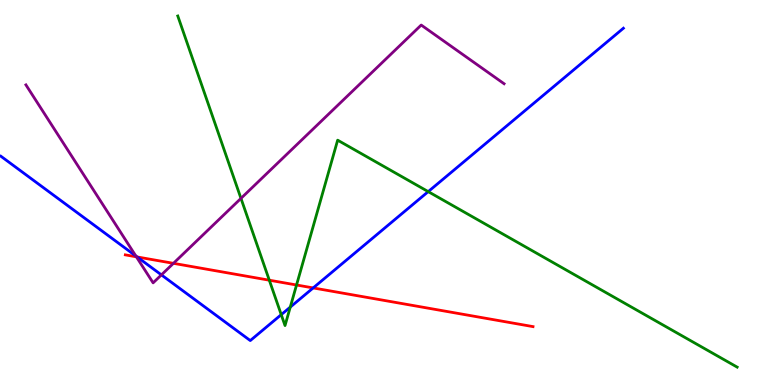[{'lines': ['blue', 'red'], 'intersections': [{'x': 1.77, 'y': 3.33}, {'x': 4.04, 'y': 2.52}]}, {'lines': ['green', 'red'], 'intersections': [{'x': 3.47, 'y': 2.72}, {'x': 3.83, 'y': 2.6}]}, {'lines': ['purple', 'red'], 'intersections': [{'x': 1.76, 'y': 3.33}, {'x': 2.24, 'y': 3.16}]}, {'lines': ['blue', 'green'], 'intersections': [{'x': 3.63, 'y': 1.83}, {'x': 3.75, 'y': 2.02}, {'x': 5.53, 'y': 5.02}]}, {'lines': ['blue', 'purple'], 'intersections': [{'x': 1.75, 'y': 3.35}, {'x': 2.08, 'y': 2.86}]}, {'lines': ['green', 'purple'], 'intersections': [{'x': 3.11, 'y': 4.85}]}]